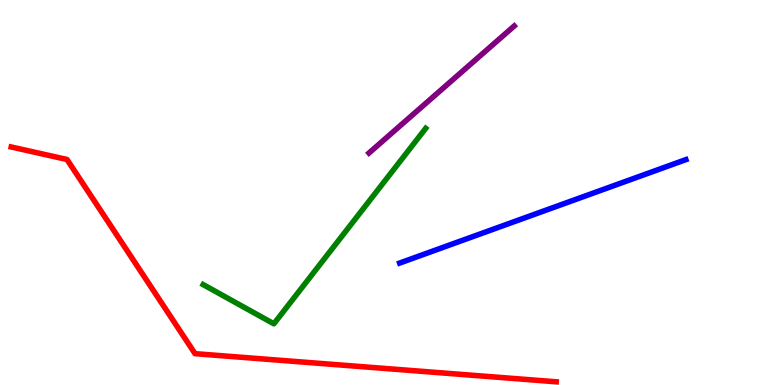[{'lines': ['blue', 'red'], 'intersections': []}, {'lines': ['green', 'red'], 'intersections': []}, {'lines': ['purple', 'red'], 'intersections': []}, {'lines': ['blue', 'green'], 'intersections': []}, {'lines': ['blue', 'purple'], 'intersections': []}, {'lines': ['green', 'purple'], 'intersections': []}]